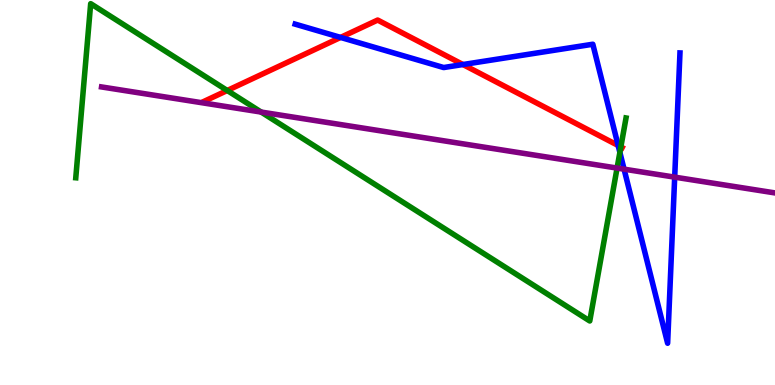[{'lines': ['blue', 'red'], 'intersections': [{'x': 4.39, 'y': 9.03}, {'x': 5.97, 'y': 8.32}, {'x': 7.98, 'y': 6.22}]}, {'lines': ['green', 'red'], 'intersections': [{'x': 2.93, 'y': 7.65}, {'x': 8.01, 'y': 6.18}]}, {'lines': ['purple', 'red'], 'intersections': []}, {'lines': ['blue', 'green'], 'intersections': [{'x': 8.0, 'y': 6.04}]}, {'lines': ['blue', 'purple'], 'intersections': [{'x': 8.05, 'y': 5.61}, {'x': 8.71, 'y': 5.4}]}, {'lines': ['green', 'purple'], 'intersections': [{'x': 3.37, 'y': 7.09}, {'x': 7.96, 'y': 5.63}]}]